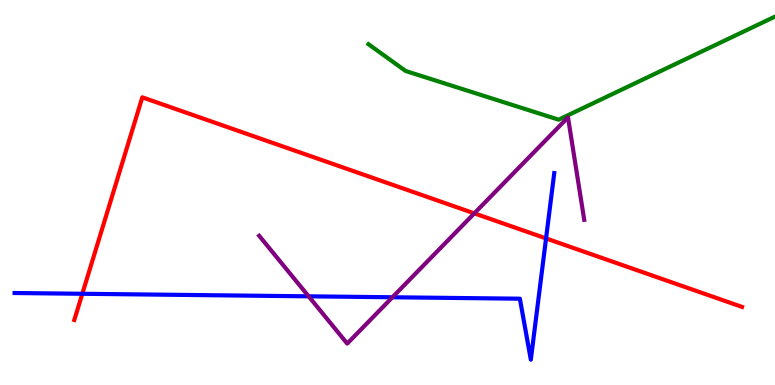[{'lines': ['blue', 'red'], 'intersections': [{'x': 1.06, 'y': 2.37}, {'x': 7.05, 'y': 3.81}]}, {'lines': ['green', 'red'], 'intersections': []}, {'lines': ['purple', 'red'], 'intersections': [{'x': 6.12, 'y': 4.46}]}, {'lines': ['blue', 'green'], 'intersections': []}, {'lines': ['blue', 'purple'], 'intersections': [{'x': 3.98, 'y': 2.3}, {'x': 5.06, 'y': 2.28}]}, {'lines': ['green', 'purple'], 'intersections': []}]